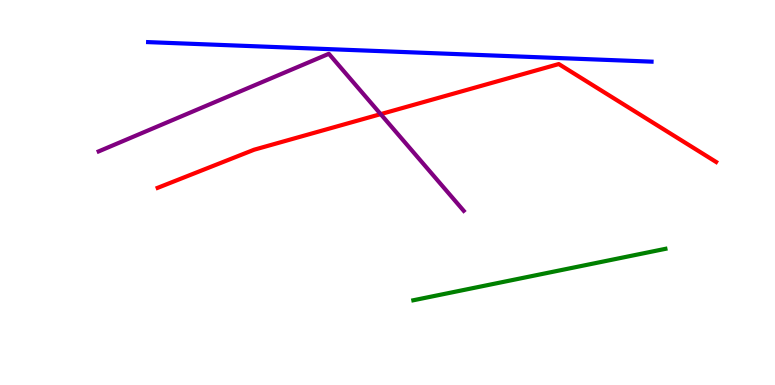[{'lines': ['blue', 'red'], 'intersections': []}, {'lines': ['green', 'red'], 'intersections': []}, {'lines': ['purple', 'red'], 'intersections': [{'x': 4.91, 'y': 7.04}]}, {'lines': ['blue', 'green'], 'intersections': []}, {'lines': ['blue', 'purple'], 'intersections': []}, {'lines': ['green', 'purple'], 'intersections': []}]